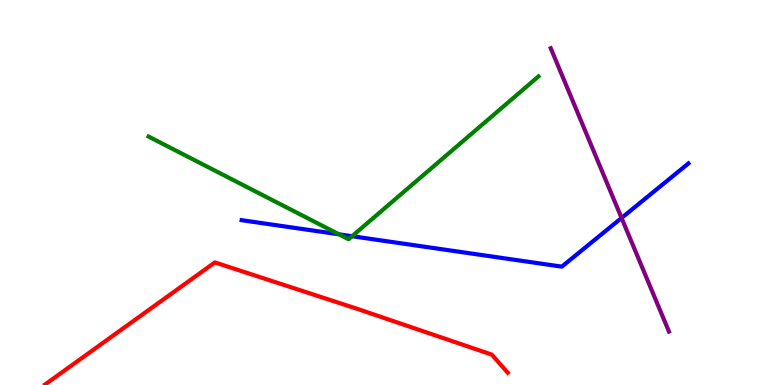[{'lines': ['blue', 'red'], 'intersections': []}, {'lines': ['green', 'red'], 'intersections': []}, {'lines': ['purple', 'red'], 'intersections': []}, {'lines': ['blue', 'green'], 'intersections': [{'x': 4.37, 'y': 3.91}, {'x': 4.54, 'y': 3.86}]}, {'lines': ['blue', 'purple'], 'intersections': [{'x': 8.02, 'y': 4.34}]}, {'lines': ['green', 'purple'], 'intersections': []}]